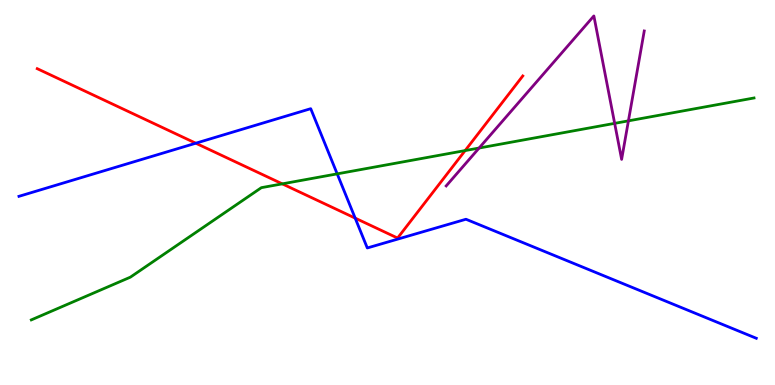[{'lines': ['blue', 'red'], 'intersections': [{'x': 2.53, 'y': 6.28}, {'x': 4.58, 'y': 4.33}]}, {'lines': ['green', 'red'], 'intersections': [{'x': 3.64, 'y': 5.22}, {'x': 6.0, 'y': 6.09}]}, {'lines': ['purple', 'red'], 'intersections': []}, {'lines': ['blue', 'green'], 'intersections': [{'x': 4.35, 'y': 5.48}]}, {'lines': ['blue', 'purple'], 'intersections': []}, {'lines': ['green', 'purple'], 'intersections': [{'x': 6.18, 'y': 6.16}, {'x': 7.93, 'y': 6.8}, {'x': 8.11, 'y': 6.86}]}]